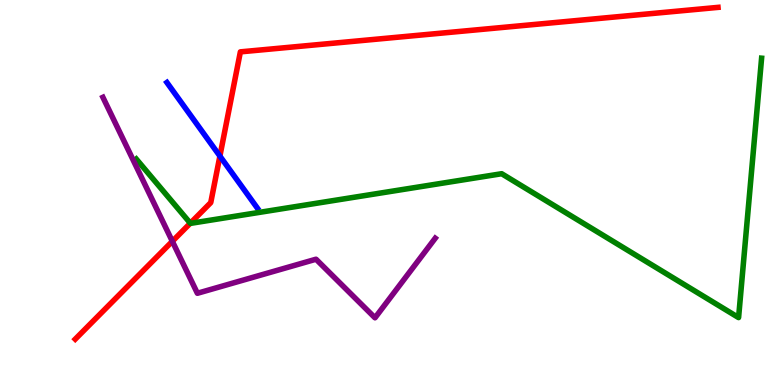[{'lines': ['blue', 'red'], 'intersections': [{'x': 2.84, 'y': 5.95}]}, {'lines': ['green', 'red'], 'intersections': [{'x': 2.46, 'y': 4.2}]}, {'lines': ['purple', 'red'], 'intersections': [{'x': 2.22, 'y': 3.73}]}, {'lines': ['blue', 'green'], 'intersections': []}, {'lines': ['blue', 'purple'], 'intersections': []}, {'lines': ['green', 'purple'], 'intersections': []}]